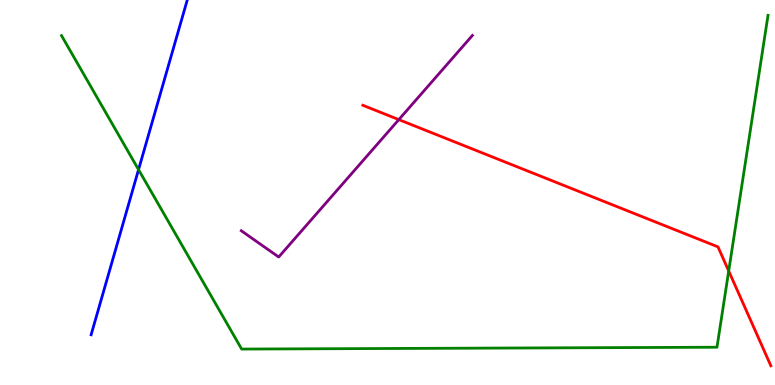[{'lines': ['blue', 'red'], 'intersections': []}, {'lines': ['green', 'red'], 'intersections': [{'x': 9.4, 'y': 2.96}]}, {'lines': ['purple', 'red'], 'intersections': [{'x': 5.15, 'y': 6.89}]}, {'lines': ['blue', 'green'], 'intersections': [{'x': 1.79, 'y': 5.59}]}, {'lines': ['blue', 'purple'], 'intersections': []}, {'lines': ['green', 'purple'], 'intersections': []}]